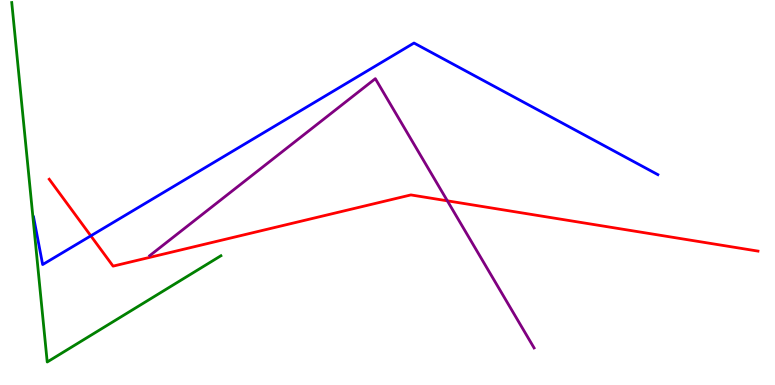[{'lines': ['blue', 'red'], 'intersections': [{'x': 1.17, 'y': 3.87}]}, {'lines': ['green', 'red'], 'intersections': []}, {'lines': ['purple', 'red'], 'intersections': [{'x': 5.77, 'y': 4.78}]}, {'lines': ['blue', 'green'], 'intersections': []}, {'lines': ['blue', 'purple'], 'intersections': []}, {'lines': ['green', 'purple'], 'intersections': []}]